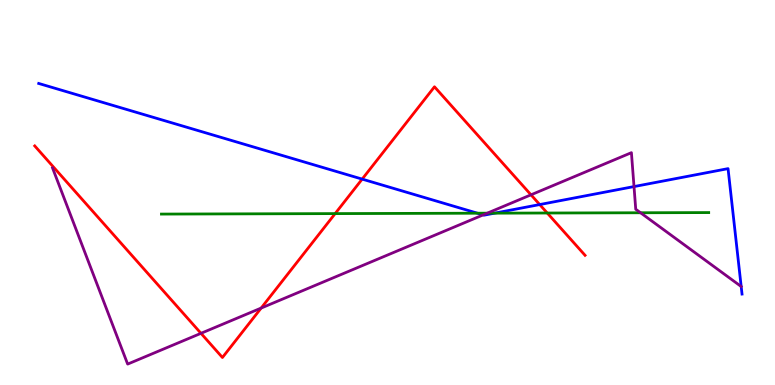[{'lines': ['blue', 'red'], 'intersections': [{'x': 4.67, 'y': 5.35}, {'x': 6.96, 'y': 4.69}]}, {'lines': ['green', 'red'], 'intersections': [{'x': 4.32, 'y': 4.45}, {'x': 7.06, 'y': 4.47}]}, {'lines': ['purple', 'red'], 'intersections': [{'x': 2.59, 'y': 1.34}, {'x': 3.37, 'y': 2.0}, {'x': 6.85, 'y': 4.94}]}, {'lines': ['blue', 'green'], 'intersections': [{'x': 6.16, 'y': 4.46}, {'x': 6.38, 'y': 4.46}]}, {'lines': ['blue', 'purple'], 'intersections': [{'x': 6.23, 'y': 4.42}, {'x': 8.18, 'y': 5.15}, {'x': 9.56, 'y': 2.56}]}, {'lines': ['green', 'purple'], 'intersections': [{'x': 6.29, 'y': 4.46}, {'x': 8.27, 'y': 4.47}]}]